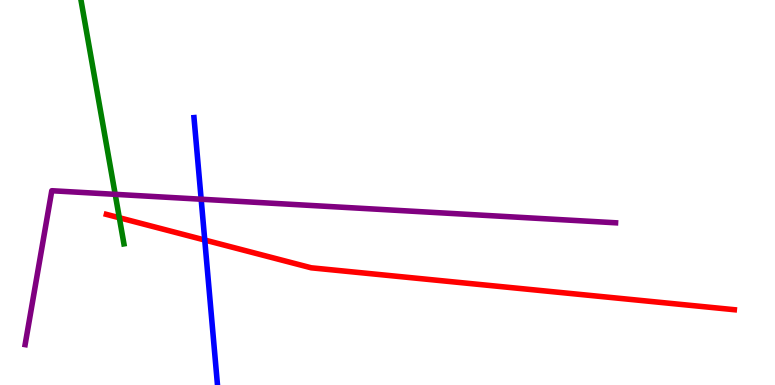[{'lines': ['blue', 'red'], 'intersections': [{'x': 2.64, 'y': 3.77}]}, {'lines': ['green', 'red'], 'intersections': [{'x': 1.54, 'y': 4.34}]}, {'lines': ['purple', 'red'], 'intersections': []}, {'lines': ['blue', 'green'], 'intersections': []}, {'lines': ['blue', 'purple'], 'intersections': [{'x': 2.6, 'y': 4.83}]}, {'lines': ['green', 'purple'], 'intersections': [{'x': 1.49, 'y': 4.95}]}]